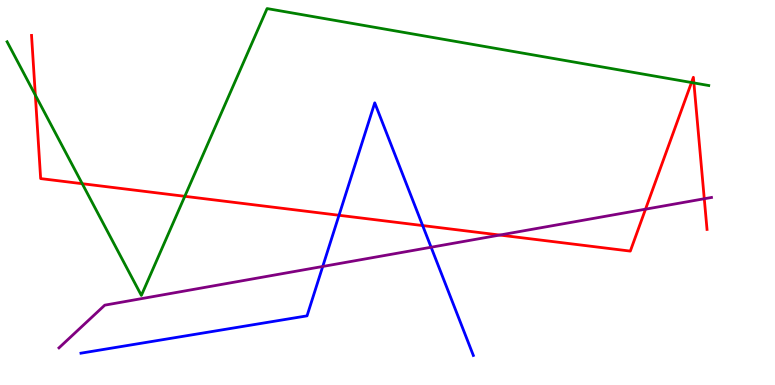[{'lines': ['blue', 'red'], 'intersections': [{'x': 4.37, 'y': 4.41}, {'x': 5.45, 'y': 4.14}]}, {'lines': ['green', 'red'], 'intersections': [{'x': 0.456, 'y': 7.53}, {'x': 1.06, 'y': 5.23}, {'x': 2.38, 'y': 4.9}, {'x': 8.92, 'y': 7.86}, {'x': 8.95, 'y': 7.85}]}, {'lines': ['purple', 'red'], 'intersections': [{'x': 6.45, 'y': 3.89}, {'x': 8.33, 'y': 4.57}, {'x': 9.09, 'y': 4.84}]}, {'lines': ['blue', 'green'], 'intersections': []}, {'lines': ['blue', 'purple'], 'intersections': [{'x': 4.16, 'y': 3.08}, {'x': 5.56, 'y': 3.58}]}, {'lines': ['green', 'purple'], 'intersections': []}]